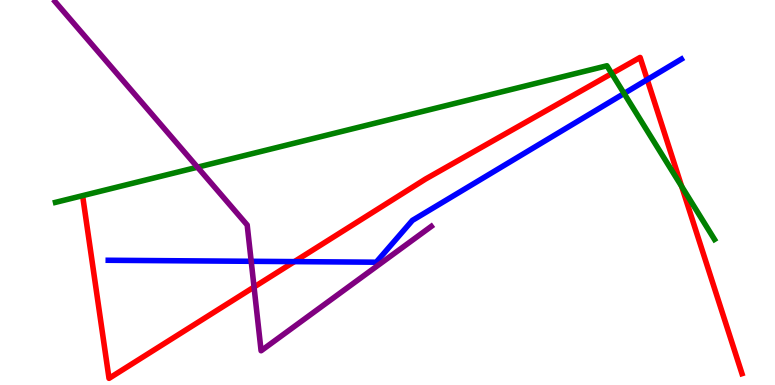[{'lines': ['blue', 'red'], 'intersections': [{'x': 3.8, 'y': 3.2}, {'x': 8.35, 'y': 7.93}]}, {'lines': ['green', 'red'], 'intersections': [{'x': 7.89, 'y': 8.09}, {'x': 8.8, 'y': 5.16}]}, {'lines': ['purple', 'red'], 'intersections': [{'x': 3.28, 'y': 2.54}]}, {'lines': ['blue', 'green'], 'intersections': [{'x': 8.05, 'y': 7.57}]}, {'lines': ['blue', 'purple'], 'intersections': [{'x': 3.24, 'y': 3.21}]}, {'lines': ['green', 'purple'], 'intersections': [{'x': 2.55, 'y': 5.66}]}]